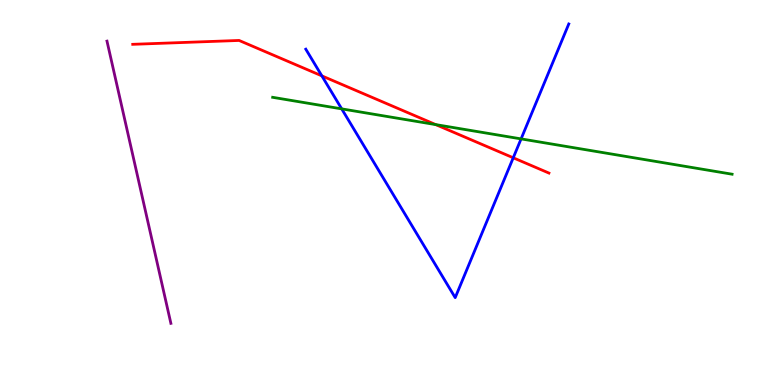[{'lines': ['blue', 'red'], 'intersections': [{'x': 4.15, 'y': 8.03}, {'x': 6.62, 'y': 5.9}]}, {'lines': ['green', 'red'], 'intersections': [{'x': 5.62, 'y': 6.76}]}, {'lines': ['purple', 'red'], 'intersections': []}, {'lines': ['blue', 'green'], 'intersections': [{'x': 4.41, 'y': 7.17}, {'x': 6.72, 'y': 6.39}]}, {'lines': ['blue', 'purple'], 'intersections': []}, {'lines': ['green', 'purple'], 'intersections': []}]